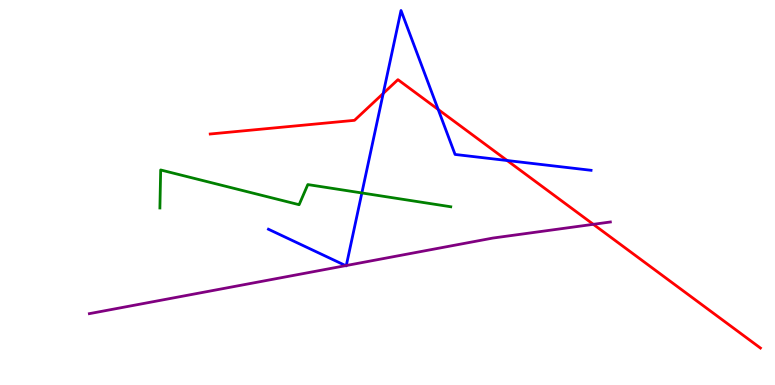[{'lines': ['blue', 'red'], 'intersections': [{'x': 4.94, 'y': 7.57}, {'x': 5.65, 'y': 7.16}, {'x': 6.54, 'y': 5.83}]}, {'lines': ['green', 'red'], 'intersections': []}, {'lines': ['purple', 'red'], 'intersections': [{'x': 7.66, 'y': 4.17}]}, {'lines': ['blue', 'green'], 'intersections': [{'x': 4.67, 'y': 4.99}]}, {'lines': ['blue', 'purple'], 'intersections': [{'x': 4.46, 'y': 3.1}, {'x': 4.47, 'y': 3.1}]}, {'lines': ['green', 'purple'], 'intersections': []}]